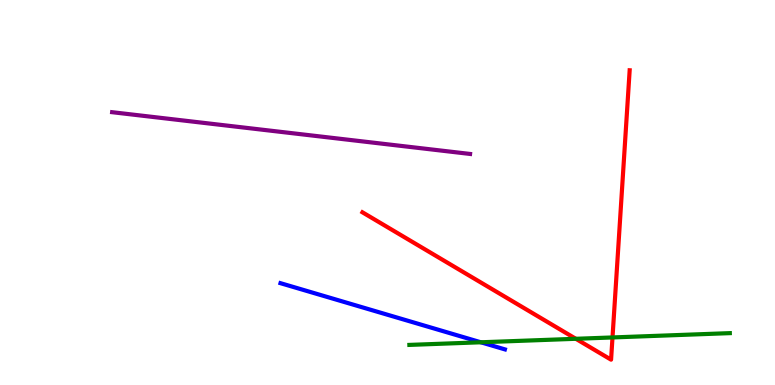[{'lines': ['blue', 'red'], 'intersections': []}, {'lines': ['green', 'red'], 'intersections': [{'x': 7.43, 'y': 1.2}, {'x': 7.9, 'y': 1.24}]}, {'lines': ['purple', 'red'], 'intersections': []}, {'lines': ['blue', 'green'], 'intersections': [{'x': 6.2, 'y': 1.11}]}, {'lines': ['blue', 'purple'], 'intersections': []}, {'lines': ['green', 'purple'], 'intersections': []}]